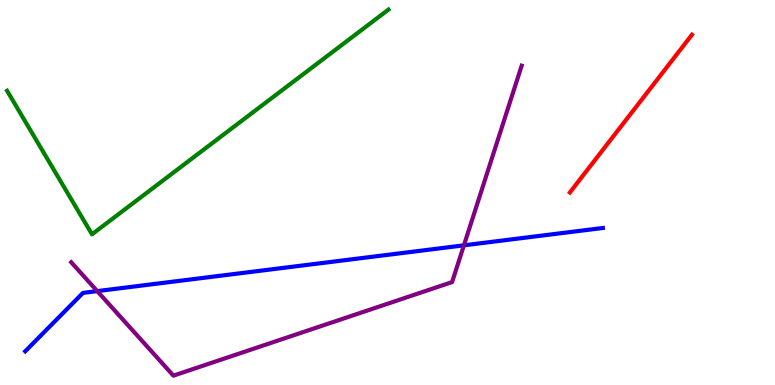[{'lines': ['blue', 'red'], 'intersections': []}, {'lines': ['green', 'red'], 'intersections': []}, {'lines': ['purple', 'red'], 'intersections': []}, {'lines': ['blue', 'green'], 'intersections': []}, {'lines': ['blue', 'purple'], 'intersections': [{'x': 1.25, 'y': 2.44}, {'x': 5.99, 'y': 3.63}]}, {'lines': ['green', 'purple'], 'intersections': []}]